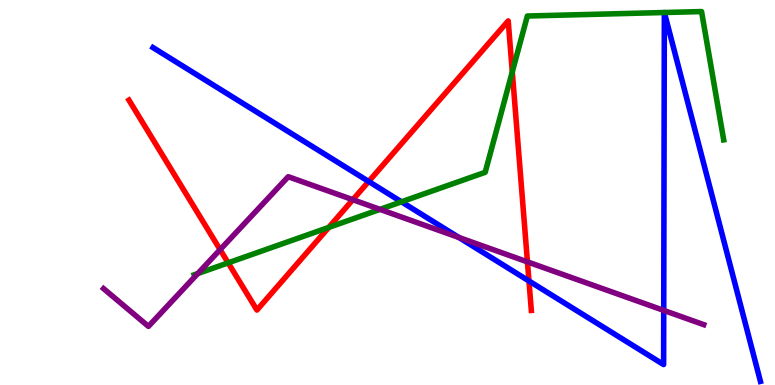[{'lines': ['blue', 'red'], 'intersections': [{'x': 4.76, 'y': 5.29}, {'x': 6.83, 'y': 2.7}]}, {'lines': ['green', 'red'], 'intersections': [{'x': 2.94, 'y': 3.17}, {'x': 4.24, 'y': 4.09}, {'x': 6.61, 'y': 8.13}]}, {'lines': ['purple', 'red'], 'intersections': [{'x': 2.84, 'y': 3.52}, {'x': 4.55, 'y': 4.81}, {'x': 6.81, 'y': 3.2}]}, {'lines': ['blue', 'green'], 'intersections': [{'x': 5.18, 'y': 4.76}, {'x': 8.57, 'y': 9.67}, {'x': 8.57, 'y': 9.67}]}, {'lines': ['blue', 'purple'], 'intersections': [{'x': 5.92, 'y': 3.83}, {'x': 8.56, 'y': 1.94}]}, {'lines': ['green', 'purple'], 'intersections': [{'x': 2.55, 'y': 2.89}, {'x': 4.9, 'y': 4.56}]}]